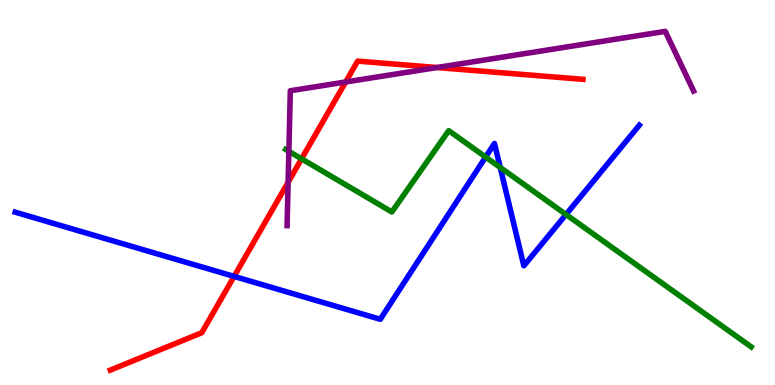[{'lines': ['blue', 'red'], 'intersections': [{'x': 3.02, 'y': 2.82}]}, {'lines': ['green', 'red'], 'intersections': [{'x': 3.89, 'y': 5.87}]}, {'lines': ['purple', 'red'], 'intersections': [{'x': 3.72, 'y': 5.27}, {'x': 4.46, 'y': 7.87}, {'x': 5.64, 'y': 8.25}]}, {'lines': ['blue', 'green'], 'intersections': [{'x': 6.27, 'y': 5.92}, {'x': 6.45, 'y': 5.65}, {'x': 7.3, 'y': 4.43}]}, {'lines': ['blue', 'purple'], 'intersections': []}, {'lines': ['green', 'purple'], 'intersections': [{'x': 3.73, 'y': 6.07}]}]